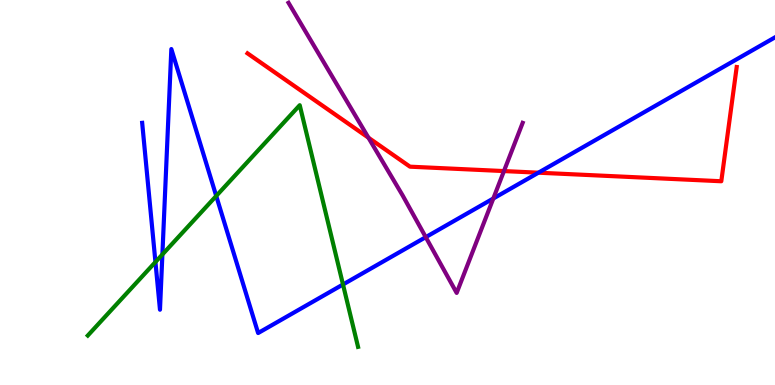[{'lines': ['blue', 'red'], 'intersections': [{'x': 6.95, 'y': 5.51}]}, {'lines': ['green', 'red'], 'intersections': []}, {'lines': ['purple', 'red'], 'intersections': [{'x': 4.75, 'y': 6.42}, {'x': 6.5, 'y': 5.56}]}, {'lines': ['blue', 'green'], 'intersections': [{'x': 2.01, 'y': 3.19}, {'x': 2.1, 'y': 3.39}, {'x': 2.79, 'y': 4.91}, {'x': 4.43, 'y': 2.61}]}, {'lines': ['blue', 'purple'], 'intersections': [{'x': 5.49, 'y': 3.84}, {'x': 6.37, 'y': 4.84}]}, {'lines': ['green', 'purple'], 'intersections': []}]